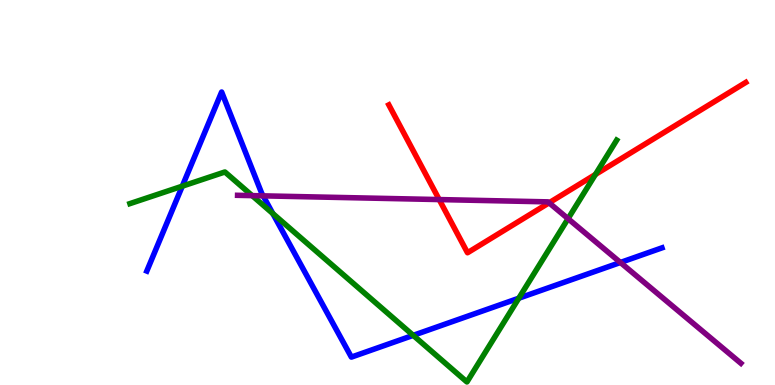[{'lines': ['blue', 'red'], 'intersections': []}, {'lines': ['green', 'red'], 'intersections': [{'x': 7.68, 'y': 5.47}]}, {'lines': ['purple', 'red'], 'intersections': [{'x': 5.67, 'y': 4.82}, {'x': 7.09, 'y': 4.73}]}, {'lines': ['blue', 'green'], 'intersections': [{'x': 2.35, 'y': 5.16}, {'x': 3.52, 'y': 4.45}, {'x': 5.33, 'y': 1.29}, {'x': 6.69, 'y': 2.25}]}, {'lines': ['blue', 'purple'], 'intersections': [{'x': 3.4, 'y': 4.91}, {'x': 8.01, 'y': 3.18}]}, {'lines': ['green', 'purple'], 'intersections': [{'x': 3.25, 'y': 4.92}, {'x': 7.33, 'y': 4.32}]}]